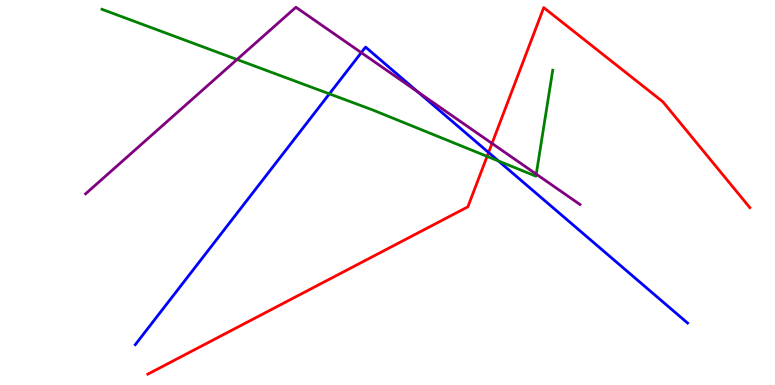[{'lines': ['blue', 'red'], 'intersections': [{'x': 6.3, 'y': 6.04}]}, {'lines': ['green', 'red'], 'intersections': [{'x': 6.28, 'y': 5.94}]}, {'lines': ['purple', 'red'], 'intersections': [{'x': 6.35, 'y': 6.27}]}, {'lines': ['blue', 'green'], 'intersections': [{'x': 4.25, 'y': 7.56}, {'x': 6.43, 'y': 5.82}]}, {'lines': ['blue', 'purple'], 'intersections': [{'x': 4.66, 'y': 8.63}, {'x': 5.39, 'y': 7.61}]}, {'lines': ['green', 'purple'], 'intersections': [{'x': 3.06, 'y': 8.45}, {'x': 6.92, 'y': 5.48}]}]